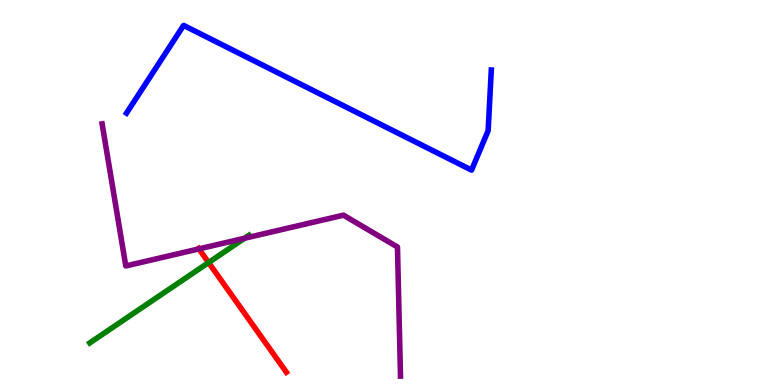[{'lines': ['blue', 'red'], 'intersections': []}, {'lines': ['green', 'red'], 'intersections': [{'x': 2.69, 'y': 3.18}]}, {'lines': ['purple', 'red'], 'intersections': [{'x': 2.57, 'y': 3.53}]}, {'lines': ['blue', 'green'], 'intersections': []}, {'lines': ['blue', 'purple'], 'intersections': []}, {'lines': ['green', 'purple'], 'intersections': [{'x': 3.16, 'y': 3.81}]}]